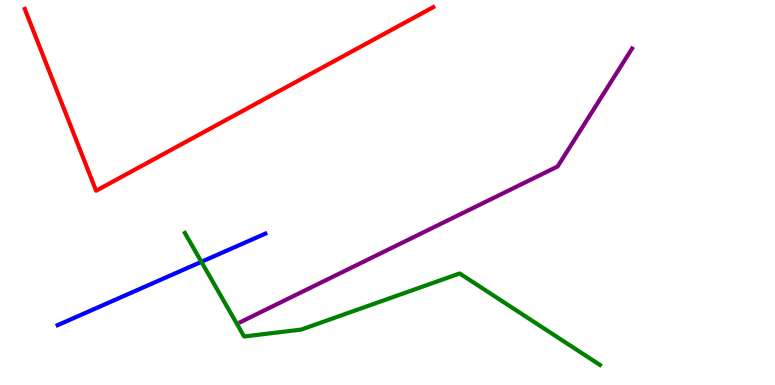[{'lines': ['blue', 'red'], 'intersections': []}, {'lines': ['green', 'red'], 'intersections': []}, {'lines': ['purple', 'red'], 'intersections': []}, {'lines': ['blue', 'green'], 'intersections': [{'x': 2.6, 'y': 3.2}]}, {'lines': ['blue', 'purple'], 'intersections': []}, {'lines': ['green', 'purple'], 'intersections': []}]